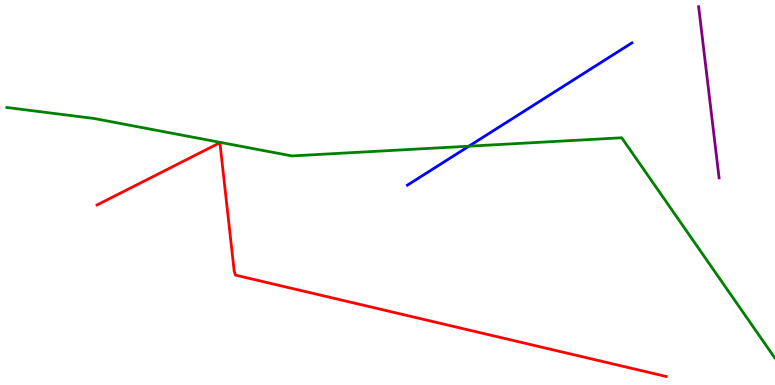[{'lines': ['blue', 'red'], 'intersections': []}, {'lines': ['green', 'red'], 'intersections': []}, {'lines': ['purple', 'red'], 'intersections': []}, {'lines': ['blue', 'green'], 'intersections': [{'x': 6.05, 'y': 6.2}]}, {'lines': ['blue', 'purple'], 'intersections': []}, {'lines': ['green', 'purple'], 'intersections': []}]